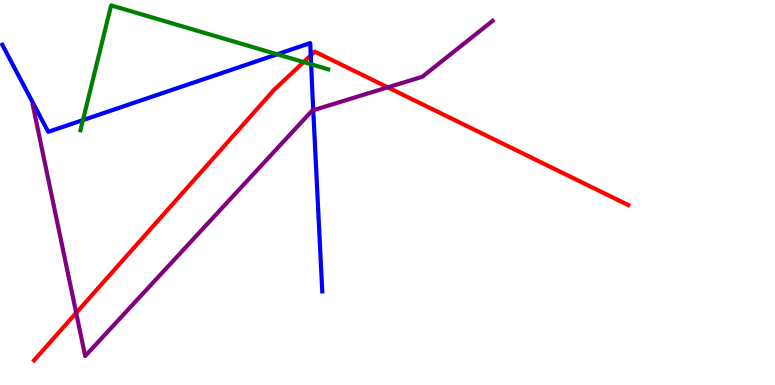[{'lines': ['blue', 'red'], 'intersections': [{'x': 4.01, 'y': 8.56}]}, {'lines': ['green', 'red'], 'intersections': [{'x': 3.92, 'y': 8.39}]}, {'lines': ['purple', 'red'], 'intersections': [{'x': 0.983, 'y': 1.87}, {'x': 5.0, 'y': 7.73}]}, {'lines': ['blue', 'green'], 'intersections': [{'x': 1.07, 'y': 6.88}, {'x': 3.58, 'y': 8.59}, {'x': 4.01, 'y': 8.33}]}, {'lines': ['blue', 'purple'], 'intersections': [{'x': 4.04, 'y': 7.14}]}, {'lines': ['green', 'purple'], 'intersections': []}]